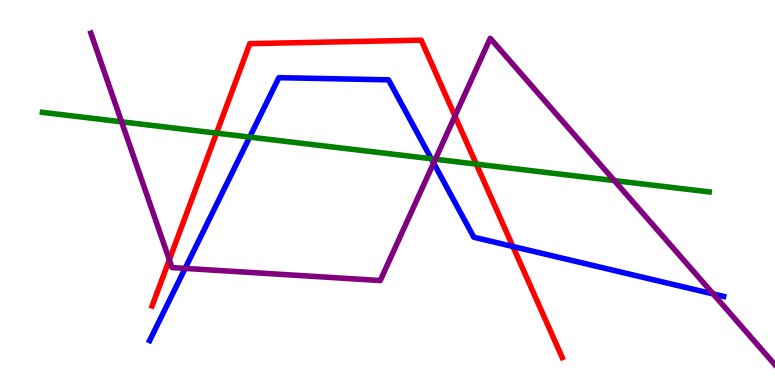[{'lines': ['blue', 'red'], 'intersections': [{'x': 6.62, 'y': 3.6}]}, {'lines': ['green', 'red'], 'intersections': [{'x': 2.79, 'y': 6.54}, {'x': 6.15, 'y': 5.74}]}, {'lines': ['purple', 'red'], 'intersections': [{'x': 2.19, 'y': 3.25}, {'x': 5.87, 'y': 6.99}]}, {'lines': ['blue', 'green'], 'intersections': [{'x': 3.22, 'y': 6.44}, {'x': 5.57, 'y': 5.88}]}, {'lines': ['blue', 'purple'], 'intersections': [{'x': 2.39, 'y': 3.03}, {'x': 5.6, 'y': 5.77}, {'x': 9.2, 'y': 2.36}]}, {'lines': ['green', 'purple'], 'intersections': [{'x': 1.57, 'y': 6.84}, {'x': 5.62, 'y': 5.86}, {'x': 7.93, 'y': 5.31}]}]